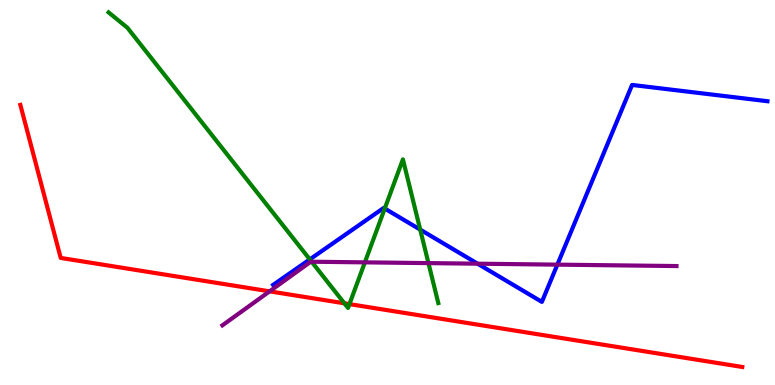[{'lines': ['blue', 'red'], 'intersections': []}, {'lines': ['green', 'red'], 'intersections': [{'x': 4.44, 'y': 2.12}, {'x': 4.51, 'y': 2.1}]}, {'lines': ['purple', 'red'], 'intersections': [{'x': 3.48, 'y': 2.43}]}, {'lines': ['blue', 'green'], 'intersections': [{'x': 4.0, 'y': 3.26}, {'x': 4.96, 'y': 4.58}, {'x': 5.42, 'y': 4.04}]}, {'lines': ['blue', 'purple'], 'intersections': [{'x': 6.16, 'y': 3.15}, {'x': 7.19, 'y': 3.13}]}, {'lines': ['green', 'purple'], 'intersections': [{'x': 4.02, 'y': 3.2}, {'x': 4.71, 'y': 3.19}, {'x': 5.53, 'y': 3.17}]}]